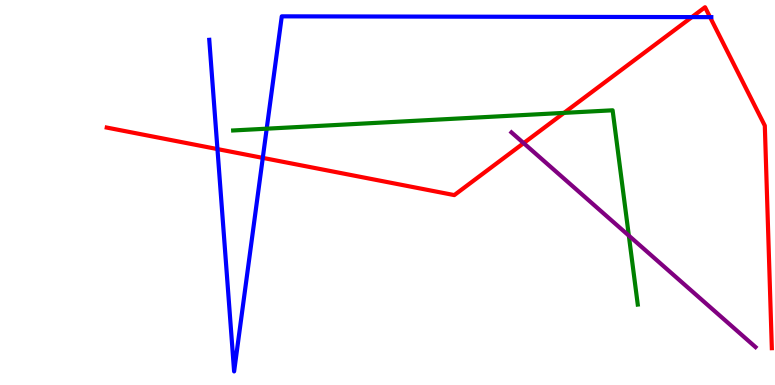[{'lines': ['blue', 'red'], 'intersections': [{'x': 2.81, 'y': 6.13}, {'x': 3.39, 'y': 5.9}, {'x': 8.93, 'y': 9.56}, {'x': 9.16, 'y': 9.56}]}, {'lines': ['green', 'red'], 'intersections': [{'x': 7.28, 'y': 7.07}]}, {'lines': ['purple', 'red'], 'intersections': [{'x': 6.76, 'y': 6.28}]}, {'lines': ['blue', 'green'], 'intersections': [{'x': 3.44, 'y': 6.66}]}, {'lines': ['blue', 'purple'], 'intersections': []}, {'lines': ['green', 'purple'], 'intersections': [{'x': 8.11, 'y': 3.88}]}]